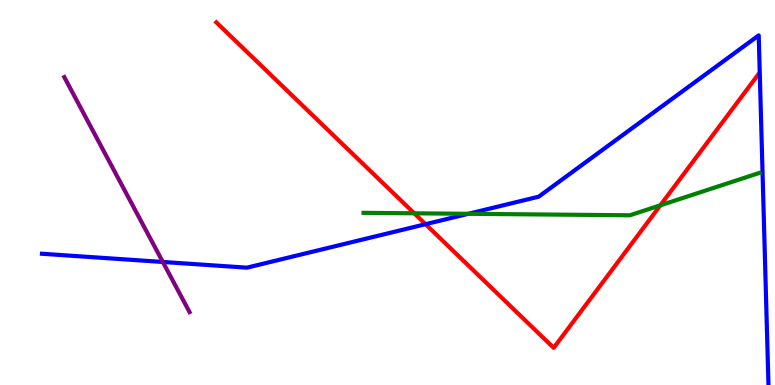[{'lines': ['blue', 'red'], 'intersections': [{'x': 5.49, 'y': 4.18}]}, {'lines': ['green', 'red'], 'intersections': [{'x': 5.35, 'y': 4.46}, {'x': 8.52, 'y': 4.67}]}, {'lines': ['purple', 'red'], 'intersections': []}, {'lines': ['blue', 'green'], 'intersections': [{'x': 6.04, 'y': 4.45}]}, {'lines': ['blue', 'purple'], 'intersections': [{'x': 2.1, 'y': 3.2}]}, {'lines': ['green', 'purple'], 'intersections': []}]